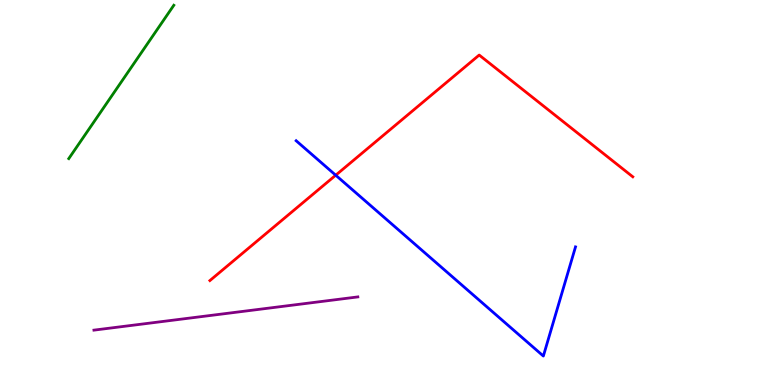[{'lines': ['blue', 'red'], 'intersections': [{'x': 4.33, 'y': 5.45}]}, {'lines': ['green', 'red'], 'intersections': []}, {'lines': ['purple', 'red'], 'intersections': []}, {'lines': ['blue', 'green'], 'intersections': []}, {'lines': ['blue', 'purple'], 'intersections': []}, {'lines': ['green', 'purple'], 'intersections': []}]